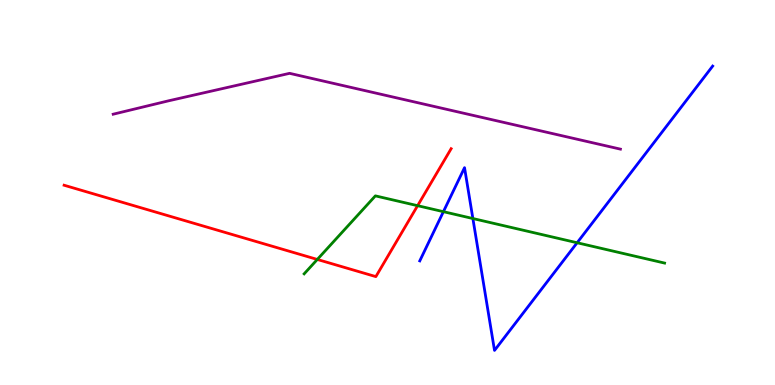[{'lines': ['blue', 'red'], 'intersections': []}, {'lines': ['green', 'red'], 'intersections': [{'x': 4.09, 'y': 3.26}, {'x': 5.39, 'y': 4.66}]}, {'lines': ['purple', 'red'], 'intersections': []}, {'lines': ['blue', 'green'], 'intersections': [{'x': 5.72, 'y': 4.5}, {'x': 6.1, 'y': 4.32}, {'x': 7.45, 'y': 3.69}]}, {'lines': ['blue', 'purple'], 'intersections': []}, {'lines': ['green', 'purple'], 'intersections': []}]